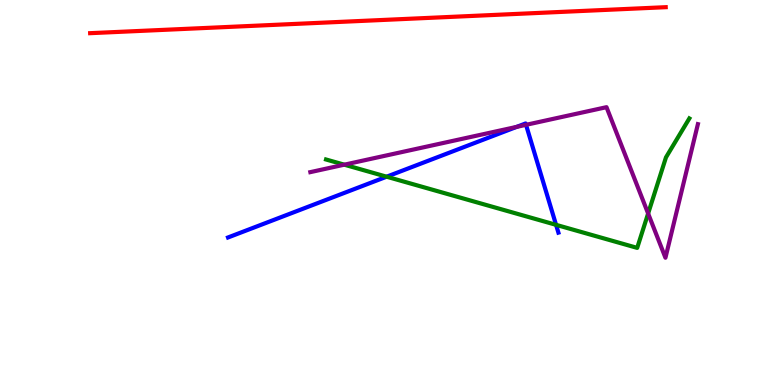[{'lines': ['blue', 'red'], 'intersections': []}, {'lines': ['green', 'red'], 'intersections': []}, {'lines': ['purple', 'red'], 'intersections': []}, {'lines': ['blue', 'green'], 'intersections': [{'x': 4.99, 'y': 5.41}, {'x': 7.17, 'y': 4.16}]}, {'lines': ['blue', 'purple'], 'intersections': [{'x': 6.67, 'y': 6.7}, {'x': 6.79, 'y': 6.76}]}, {'lines': ['green', 'purple'], 'intersections': [{'x': 4.44, 'y': 5.72}, {'x': 8.36, 'y': 4.45}]}]